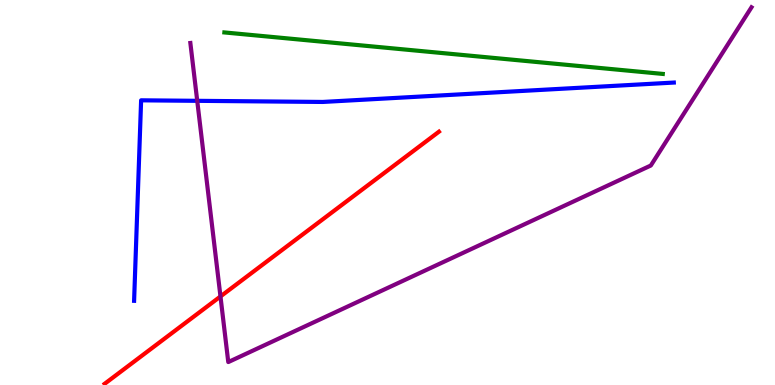[{'lines': ['blue', 'red'], 'intersections': []}, {'lines': ['green', 'red'], 'intersections': []}, {'lines': ['purple', 'red'], 'intersections': [{'x': 2.84, 'y': 2.3}]}, {'lines': ['blue', 'green'], 'intersections': []}, {'lines': ['blue', 'purple'], 'intersections': [{'x': 2.54, 'y': 7.38}]}, {'lines': ['green', 'purple'], 'intersections': []}]